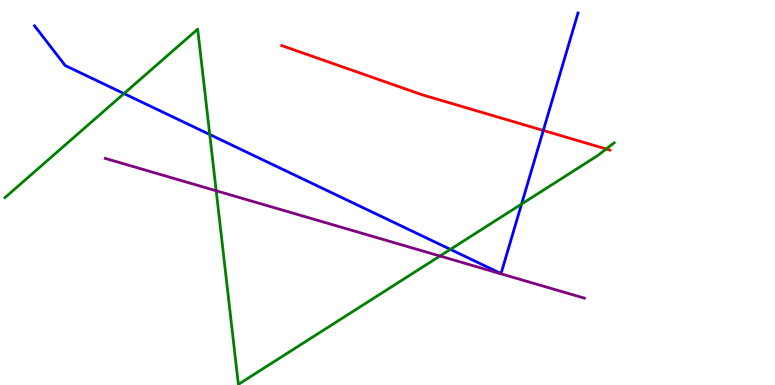[{'lines': ['blue', 'red'], 'intersections': [{'x': 7.01, 'y': 6.61}]}, {'lines': ['green', 'red'], 'intersections': [{'x': 7.82, 'y': 6.13}]}, {'lines': ['purple', 'red'], 'intersections': []}, {'lines': ['blue', 'green'], 'intersections': [{'x': 1.6, 'y': 7.57}, {'x': 2.71, 'y': 6.51}, {'x': 5.81, 'y': 3.52}, {'x': 6.73, 'y': 4.7}]}, {'lines': ['blue', 'purple'], 'intersections': []}, {'lines': ['green', 'purple'], 'intersections': [{'x': 2.79, 'y': 5.05}, {'x': 5.68, 'y': 3.35}]}]